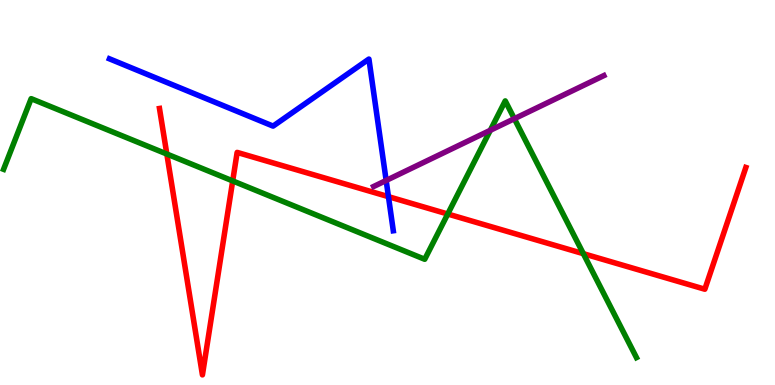[{'lines': ['blue', 'red'], 'intersections': [{'x': 5.01, 'y': 4.89}]}, {'lines': ['green', 'red'], 'intersections': [{'x': 2.15, 'y': 6.0}, {'x': 3.0, 'y': 5.3}, {'x': 5.78, 'y': 4.44}, {'x': 7.53, 'y': 3.41}]}, {'lines': ['purple', 'red'], 'intersections': []}, {'lines': ['blue', 'green'], 'intersections': []}, {'lines': ['blue', 'purple'], 'intersections': [{'x': 4.98, 'y': 5.31}]}, {'lines': ['green', 'purple'], 'intersections': [{'x': 6.33, 'y': 6.62}, {'x': 6.64, 'y': 6.92}]}]